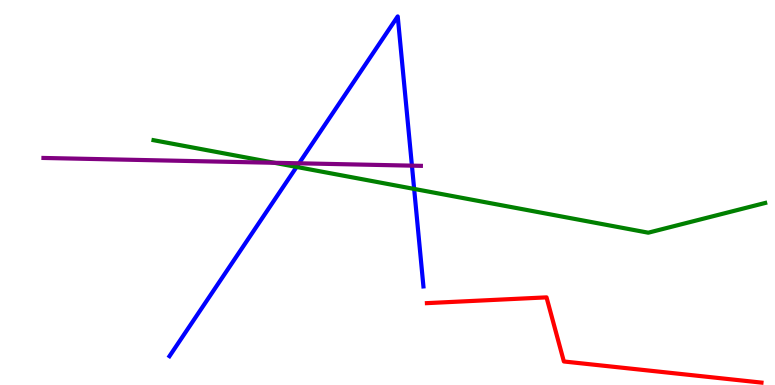[{'lines': ['blue', 'red'], 'intersections': []}, {'lines': ['green', 'red'], 'intersections': []}, {'lines': ['purple', 'red'], 'intersections': []}, {'lines': ['blue', 'green'], 'intersections': [{'x': 3.83, 'y': 5.66}, {'x': 5.34, 'y': 5.09}]}, {'lines': ['blue', 'purple'], 'intersections': [{'x': 3.86, 'y': 5.76}, {'x': 5.32, 'y': 5.7}]}, {'lines': ['green', 'purple'], 'intersections': [{'x': 3.54, 'y': 5.77}]}]